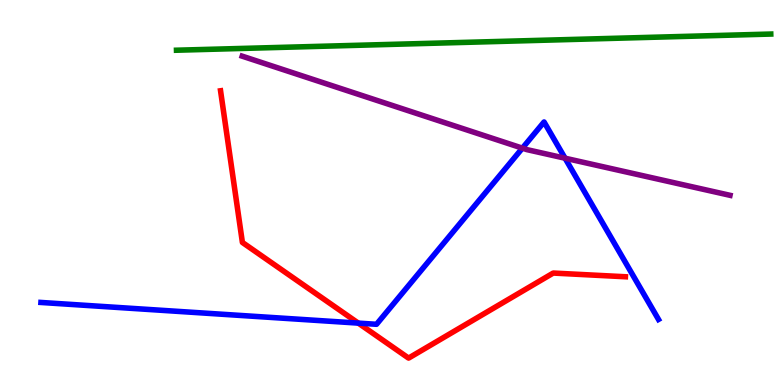[{'lines': ['blue', 'red'], 'intersections': [{'x': 4.62, 'y': 1.61}]}, {'lines': ['green', 'red'], 'intersections': []}, {'lines': ['purple', 'red'], 'intersections': []}, {'lines': ['blue', 'green'], 'intersections': []}, {'lines': ['blue', 'purple'], 'intersections': [{'x': 6.74, 'y': 6.15}, {'x': 7.29, 'y': 5.89}]}, {'lines': ['green', 'purple'], 'intersections': []}]